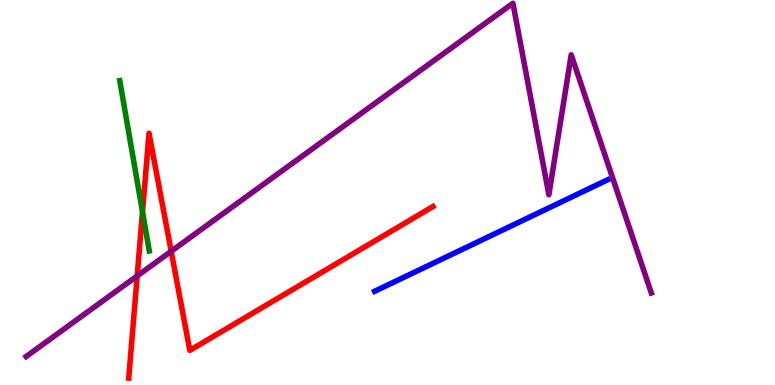[{'lines': ['blue', 'red'], 'intersections': []}, {'lines': ['green', 'red'], 'intersections': [{'x': 1.84, 'y': 4.5}]}, {'lines': ['purple', 'red'], 'intersections': [{'x': 1.77, 'y': 2.83}, {'x': 2.21, 'y': 3.47}]}, {'lines': ['blue', 'green'], 'intersections': []}, {'lines': ['blue', 'purple'], 'intersections': []}, {'lines': ['green', 'purple'], 'intersections': []}]